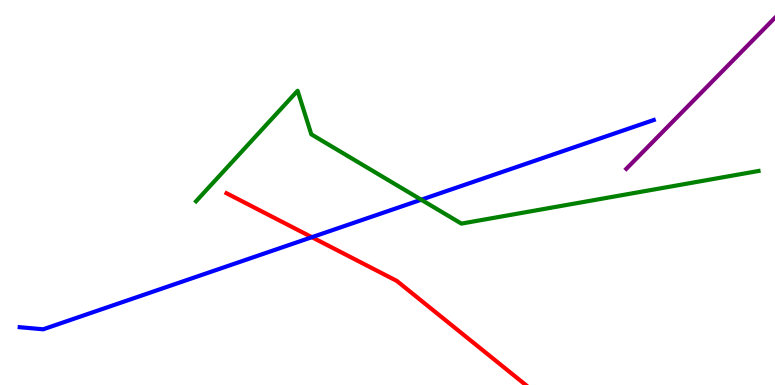[{'lines': ['blue', 'red'], 'intersections': [{'x': 4.02, 'y': 3.84}]}, {'lines': ['green', 'red'], 'intersections': []}, {'lines': ['purple', 'red'], 'intersections': []}, {'lines': ['blue', 'green'], 'intersections': [{'x': 5.44, 'y': 4.81}]}, {'lines': ['blue', 'purple'], 'intersections': []}, {'lines': ['green', 'purple'], 'intersections': []}]